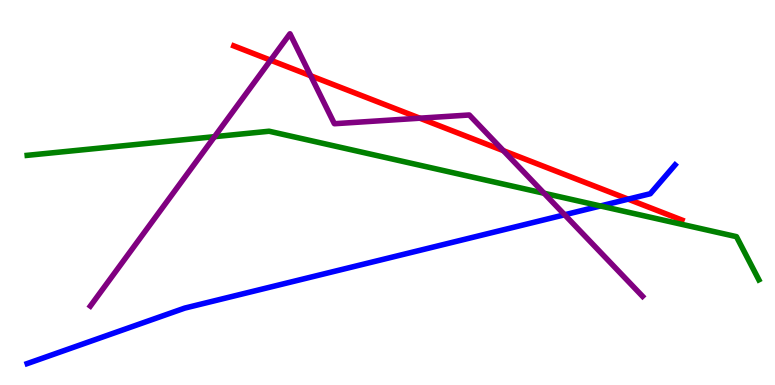[{'lines': ['blue', 'red'], 'intersections': [{'x': 8.11, 'y': 4.83}]}, {'lines': ['green', 'red'], 'intersections': []}, {'lines': ['purple', 'red'], 'intersections': [{'x': 3.49, 'y': 8.44}, {'x': 4.01, 'y': 8.03}, {'x': 5.42, 'y': 6.93}, {'x': 6.5, 'y': 6.09}]}, {'lines': ['blue', 'green'], 'intersections': [{'x': 7.75, 'y': 4.65}]}, {'lines': ['blue', 'purple'], 'intersections': [{'x': 7.29, 'y': 4.42}]}, {'lines': ['green', 'purple'], 'intersections': [{'x': 2.77, 'y': 6.45}, {'x': 7.02, 'y': 4.98}]}]